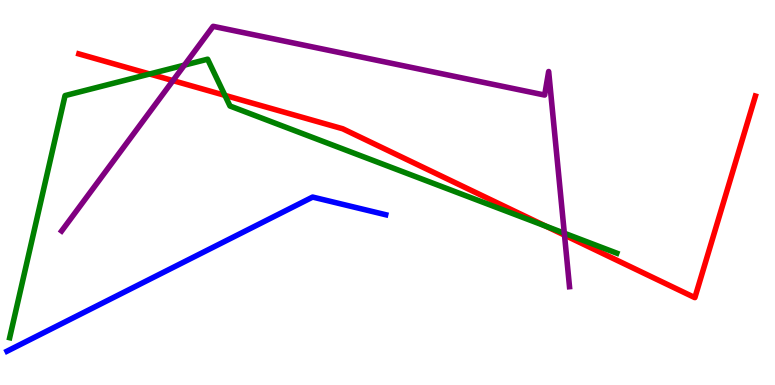[{'lines': ['blue', 'red'], 'intersections': []}, {'lines': ['green', 'red'], 'intersections': [{'x': 1.93, 'y': 8.08}, {'x': 2.9, 'y': 7.52}, {'x': 7.04, 'y': 4.13}]}, {'lines': ['purple', 'red'], 'intersections': [{'x': 2.23, 'y': 7.91}, {'x': 7.28, 'y': 3.89}]}, {'lines': ['blue', 'green'], 'intersections': []}, {'lines': ['blue', 'purple'], 'intersections': []}, {'lines': ['green', 'purple'], 'intersections': [{'x': 2.38, 'y': 8.31}, {'x': 7.28, 'y': 3.94}]}]